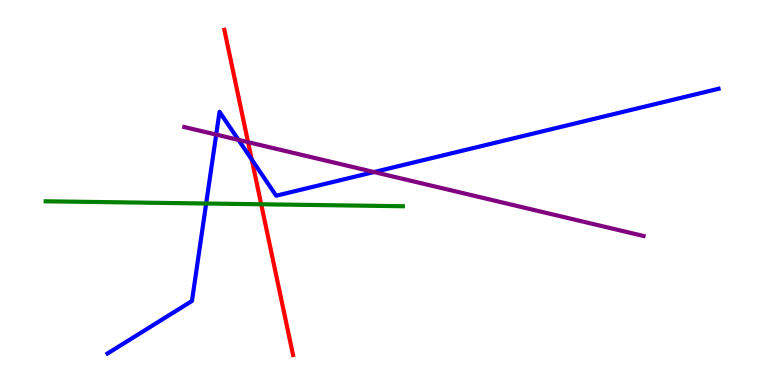[{'lines': ['blue', 'red'], 'intersections': [{'x': 3.25, 'y': 5.86}]}, {'lines': ['green', 'red'], 'intersections': [{'x': 3.37, 'y': 4.69}]}, {'lines': ['purple', 'red'], 'intersections': [{'x': 3.2, 'y': 6.31}]}, {'lines': ['blue', 'green'], 'intersections': [{'x': 2.66, 'y': 4.71}]}, {'lines': ['blue', 'purple'], 'intersections': [{'x': 2.79, 'y': 6.5}, {'x': 3.08, 'y': 6.37}, {'x': 4.83, 'y': 5.53}]}, {'lines': ['green', 'purple'], 'intersections': []}]